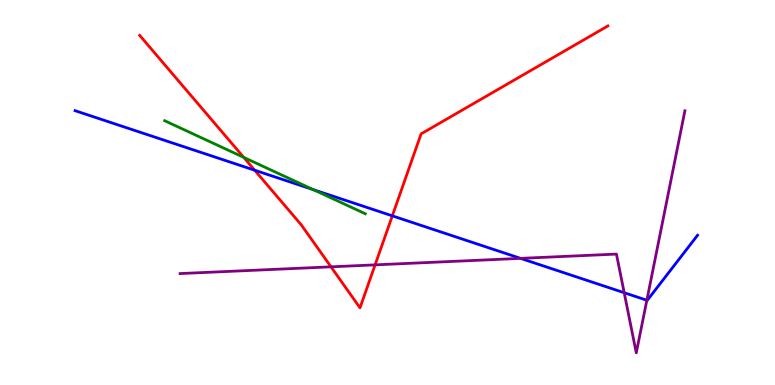[{'lines': ['blue', 'red'], 'intersections': [{'x': 3.29, 'y': 5.58}, {'x': 5.06, 'y': 4.39}]}, {'lines': ['green', 'red'], 'intersections': [{'x': 3.14, 'y': 5.91}]}, {'lines': ['purple', 'red'], 'intersections': [{'x': 4.27, 'y': 3.07}, {'x': 4.84, 'y': 3.12}]}, {'lines': ['blue', 'green'], 'intersections': [{'x': 4.04, 'y': 5.07}]}, {'lines': ['blue', 'purple'], 'intersections': [{'x': 6.72, 'y': 3.29}, {'x': 8.05, 'y': 2.4}, {'x': 8.35, 'y': 2.2}]}, {'lines': ['green', 'purple'], 'intersections': []}]